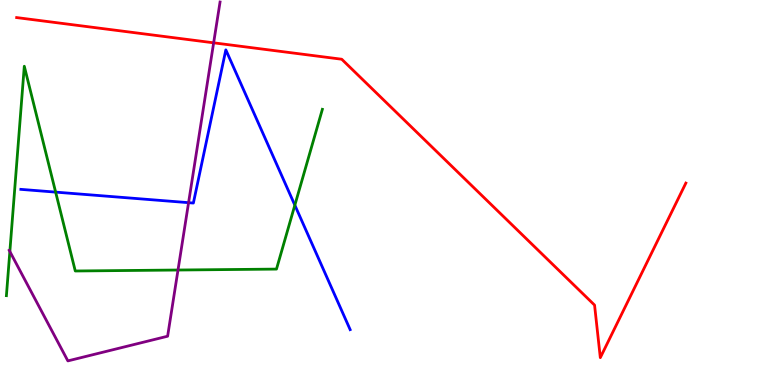[{'lines': ['blue', 'red'], 'intersections': []}, {'lines': ['green', 'red'], 'intersections': []}, {'lines': ['purple', 'red'], 'intersections': [{'x': 2.76, 'y': 8.89}]}, {'lines': ['blue', 'green'], 'intersections': [{'x': 0.718, 'y': 5.01}, {'x': 3.8, 'y': 4.67}]}, {'lines': ['blue', 'purple'], 'intersections': [{'x': 2.43, 'y': 4.74}]}, {'lines': ['green', 'purple'], 'intersections': [{'x': 0.127, 'y': 3.47}, {'x': 2.3, 'y': 2.99}]}]